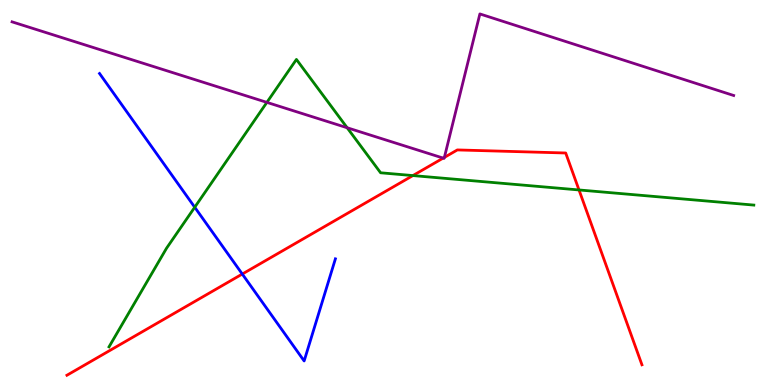[{'lines': ['blue', 'red'], 'intersections': [{'x': 3.13, 'y': 2.88}]}, {'lines': ['green', 'red'], 'intersections': [{'x': 5.33, 'y': 5.44}, {'x': 7.47, 'y': 5.07}]}, {'lines': ['purple', 'red'], 'intersections': [{'x': 5.72, 'y': 5.89}, {'x': 5.73, 'y': 5.91}]}, {'lines': ['blue', 'green'], 'intersections': [{'x': 2.51, 'y': 4.62}]}, {'lines': ['blue', 'purple'], 'intersections': []}, {'lines': ['green', 'purple'], 'intersections': [{'x': 3.44, 'y': 7.34}, {'x': 4.48, 'y': 6.68}]}]